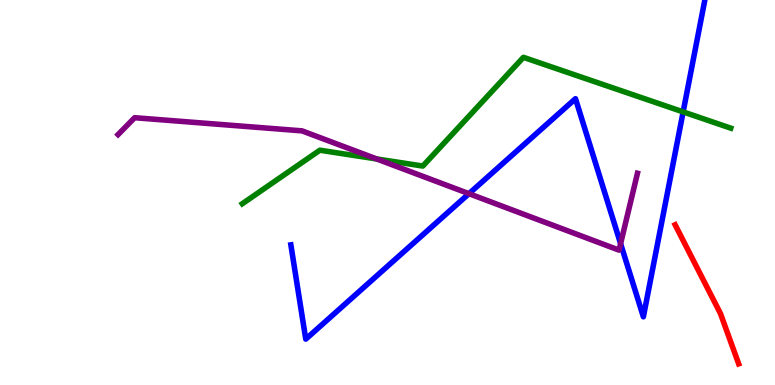[{'lines': ['blue', 'red'], 'intersections': []}, {'lines': ['green', 'red'], 'intersections': []}, {'lines': ['purple', 'red'], 'intersections': []}, {'lines': ['blue', 'green'], 'intersections': [{'x': 8.81, 'y': 7.09}]}, {'lines': ['blue', 'purple'], 'intersections': [{'x': 6.05, 'y': 4.97}, {'x': 8.01, 'y': 3.67}]}, {'lines': ['green', 'purple'], 'intersections': [{'x': 4.86, 'y': 5.87}]}]